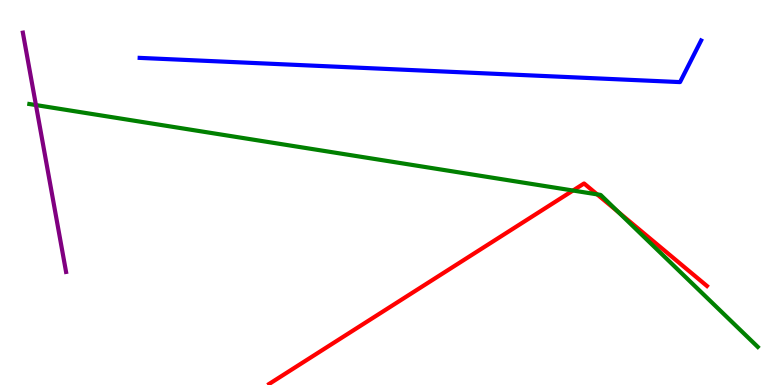[{'lines': ['blue', 'red'], 'intersections': []}, {'lines': ['green', 'red'], 'intersections': [{'x': 7.39, 'y': 5.05}, {'x': 7.7, 'y': 4.95}, {'x': 7.98, 'y': 4.49}]}, {'lines': ['purple', 'red'], 'intersections': []}, {'lines': ['blue', 'green'], 'intersections': []}, {'lines': ['blue', 'purple'], 'intersections': []}, {'lines': ['green', 'purple'], 'intersections': [{'x': 0.464, 'y': 7.27}]}]